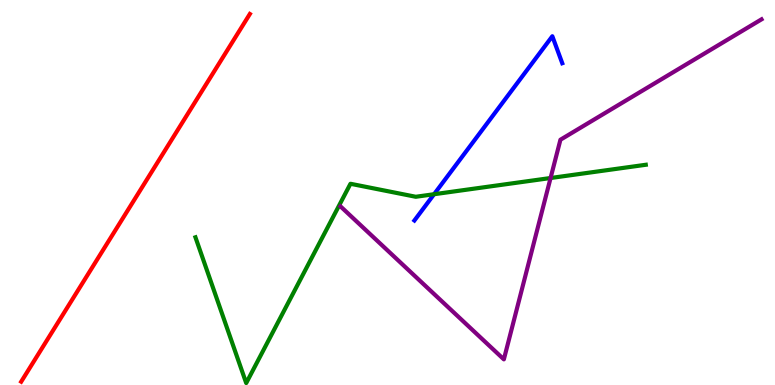[{'lines': ['blue', 'red'], 'intersections': []}, {'lines': ['green', 'red'], 'intersections': []}, {'lines': ['purple', 'red'], 'intersections': []}, {'lines': ['blue', 'green'], 'intersections': [{'x': 5.6, 'y': 4.96}]}, {'lines': ['blue', 'purple'], 'intersections': []}, {'lines': ['green', 'purple'], 'intersections': [{'x': 7.1, 'y': 5.38}]}]